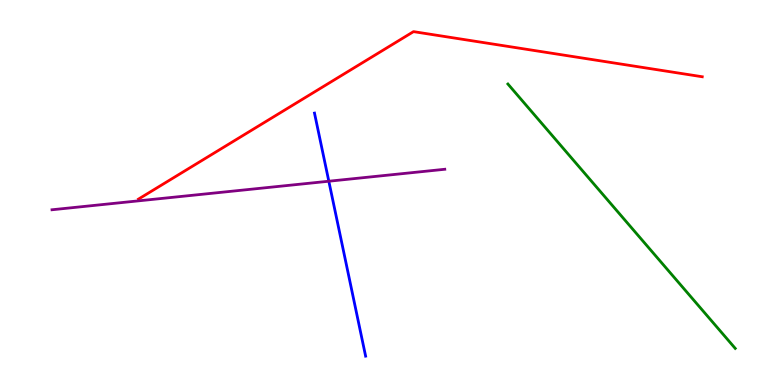[{'lines': ['blue', 'red'], 'intersections': []}, {'lines': ['green', 'red'], 'intersections': []}, {'lines': ['purple', 'red'], 'intersections': []}, {'lines': ['blue', 'green'], 'intersections': []}, {'lines': ['blue', 'purple'], 'intersections': [{'x': 4.24, 'y': 5.29}]}, {'lines': ['green', 'purple'], 'intersections': []}]